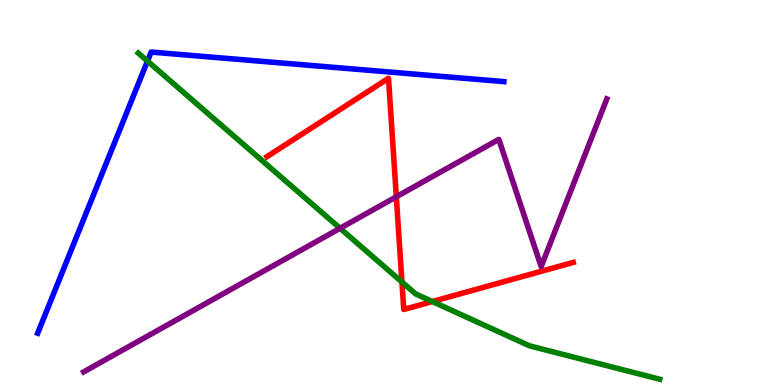[{'lines': ['blue', 'red'], 'intersections': []}, {'lines': ['green', 'red'], 'intersections': [{'x': 5.19, 'y': 2.67}, {'x': 5.58, 'y': 2.17}]}, {'lines': ['purple', 'red'], 'intersections': [{'x': 5.11, 'y': 4.89}]}, {'lines': ['blue', 'green'], 'intersections': [{'x': 1.9, 'y': 8.41}]}, {'lines': ['blue', 'purple'], 'intersections': []}, {'lines': ['green', 'purple'], 'intersections': [{'x': 4.39, 'y': 4.07}]}]